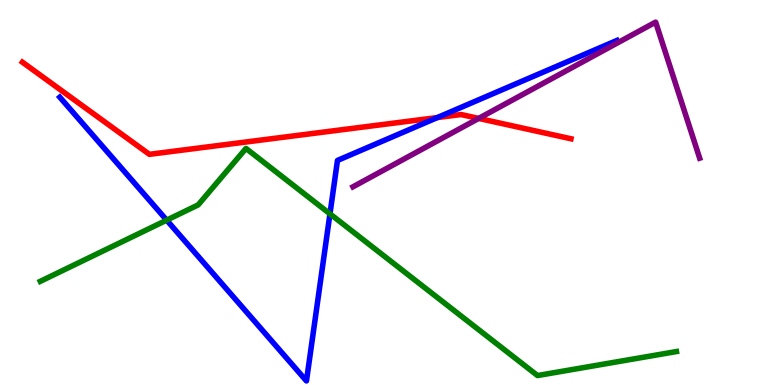[{'lines': ['blue', 'red'], 'intersections': [{'x': 5.64, 'y': 6.95}]}, {'lines': ['green', 'red'], 'intersections': []}, {'lines': ['purple', 'red'], 'intersections': [{'x': 6.18, 'y': 6.92}]}, {'lines': ['blue', 'green'], 'intersections': [{'x': 2.15, 'y': 4.28}, {'x': 4.26, 'y': 4.45}]}, {'lines': ['blue', 'purple'], 'intersections': []}, {'lines': ['green', 'purple'], 'intersections': []}]